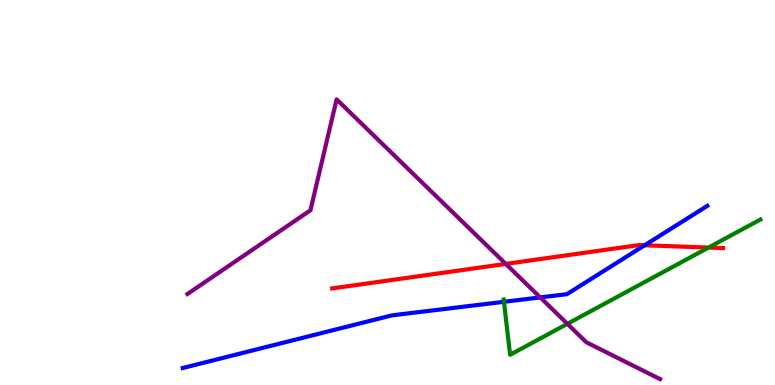[{'lines': ['blue', 'red'], 'intersections': [{'x': 8.32, 'y': 3.63}]}, {'lines': ['green', 'red'], 'intersections': [{'x': 9.14, 'y': 3.57}]}, {'lines': ['purple', 'red'], 'intersections': [{'x': 6.53, 'y': 3.15}]}, {'lines': ['blue', 'green'], 'intersections': [{'x': 6.5, 'y': 2.16}]}, {'lines': ['blue', 'purple'], 'intersections': [{'x': 6.97, 'y': 2.28}]}, {'lines': ['green', 'purple'], 'intersections': [{'x': 7.32, 'y': 1.59}]}]